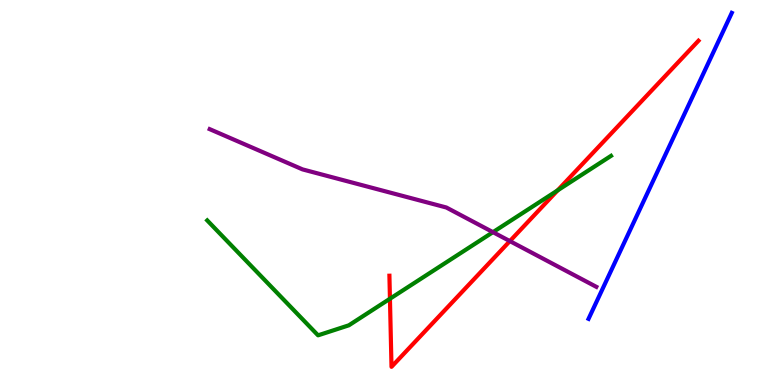[{'lines': ['blue', 'red'], 'intersections': []}, {'lines': ['green', 'red'], 'intersections': [{'x': 5.03, 'y': 2.24}, {'x': 7.19, 'y': 5.05}]}, {'lines': ['purple', 'red'], 'intersections': [{'x': 6.58, 'y': 3.74}]}, {'lines': ['blue', 'green'], 'intersections': []}, {'lines': ['blue', 'purple'], 'intersections': []}, {'lines': ['green', 'purple'], 'intersections': [{'x': 6.36, 'y': 3.97}]}]